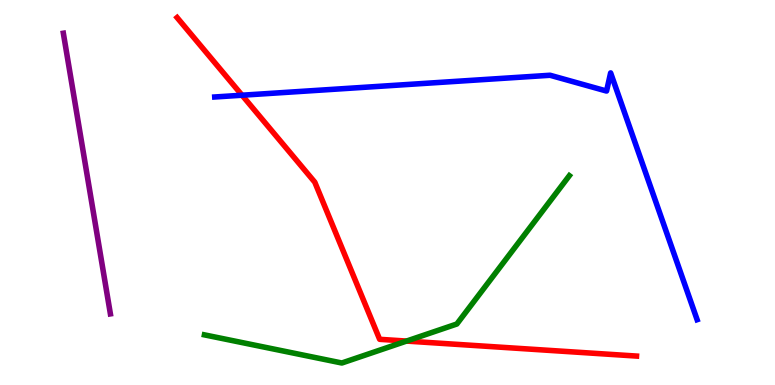[{'lines': ['blue', 'red'], 'intersections': [{'x': 3.12, 'y': 7.53}]}, {'lines': ['green', 'red'], 'intersections': [{'x': 5.25, 'y': 1.14}]}, {'lines': ['purple', 'red'], 'intersections': []}, {'lines': ['blue', 'green'], 'intersections': []}, {'lines': ['blue', 'purple'], 'intersections': []}, {'lines': ['green', 'purple'], 'intersections': []}]